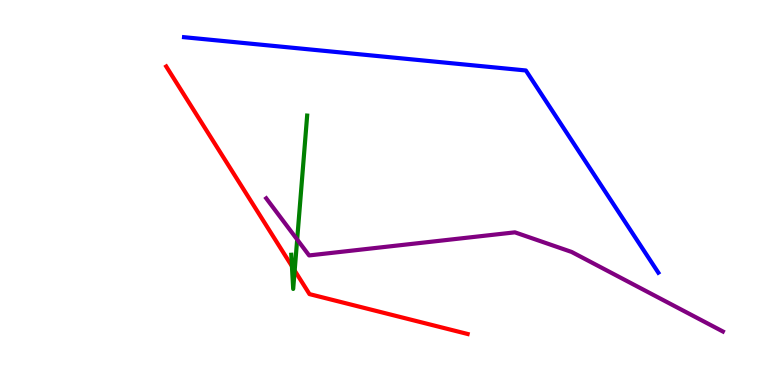[{'lines': ['blue', 'red'], 'intersections': []}, {'lines': ['green', 'red'], 'intersections': [{'x': 3.77, 'y': 3.09}, {'x': 3.8, 'y': 2.97}]}, {'lines': ['purple', 'red'], 'intersections': []}, {'lines': ['blue', 'green'], 'intersections': []}, {'lines': ['blue', 'purple'], 'intersections': []}, {'lines': ['green', 'purple'], 'intersections': [{'x': 3.83, 'y': 3.78}]}]